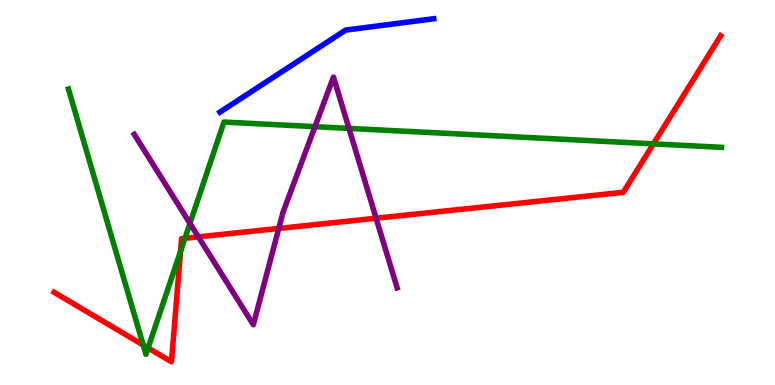[{'lines': ['blue', 'red'], 'intersections': []}, {'lines': ['green', 'red'], 'intersections': [{'x': 1.85, 'y': 1.04}, {'x': 1.91, 'y': 0.963}, {'x': 2.33, 'y': 3.47}, {'x': 2.39, 'y': 3.81}, {'x': 8.43, 'y': 6.26}]}, {'lines': ['purple', 'red'], 'intersections': [{'x': 2.56, 'y': 3.85}, {'x': 3.6, 'y': 4.07}, {'x': 4.85, 'y': 4.33}]}, {'lines': ['blue', 'green'], 'intersections': []}, {'lines': ['blue', 'purple'], 'intersections': []}, {'lines': ['green', 'purple'], 'intersections': [{'x': 2.45, 'y': 4.2}, {'x': 4.06, 'y': 6.71}, {'x': 4.5, 'y': 6.66}]}]